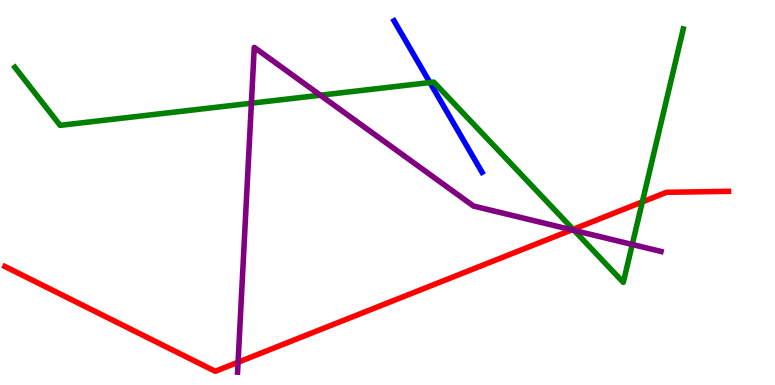[{'lines': ['blue', 'red'], 'intersections': []}, {'lines': ['green', 'red'], 'intersections': [{'x': 7.4, 'y': 4.04}, {'x': 8.29, 'y': 4.76}]}, {'lines': ['purple', 'red'], 'intersections': [{'x': 3.07, 'y': 0.591}, {'x': 7.38, 'y': 4.03}]}, {'lines': ['blue', 'green'], 'intersections': [{'x': 5.55, 'y': 7.86}]}, {'lines': ['blue', 'purple'], 'intersections': []}, {'lines': ['green', 'purple'], 'intersections': [{'x': 3.24, 'y': 7.32}, {'x': 4.13, 'y': 7.53}, {'x': 7.41, 'y': 4.02}, {'x': 8.16, 'y': 3.65}]}]